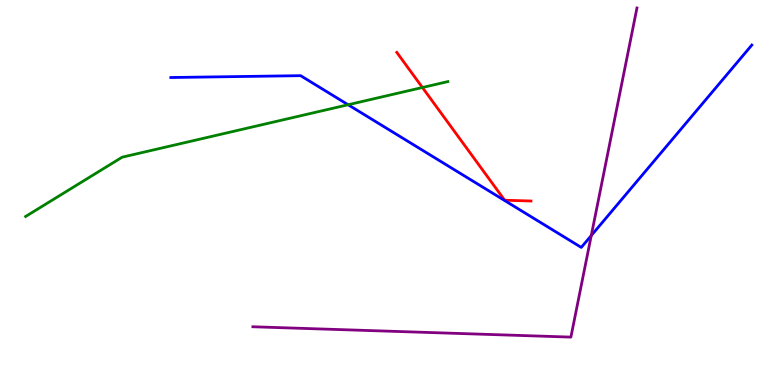[{'lines': ['blue', 'red'], 'intersections': []}, {'lines': ['green', 'red'], 'intersections': [{'x': 5.45, 'y': 7.73}]}, {'lines': ['purple', 'red'], 'intersections': []}, {'lines': ['blue', 'green'], 'intersections': [{'x': 4.49, 'y': 7.28}]}, {'lines': ['blue', 'purple'], 'intersections': [{'x': 7.63, 'y': 3.88}]}, {'lines': ['green', 'purple'], 'intersections': []}]